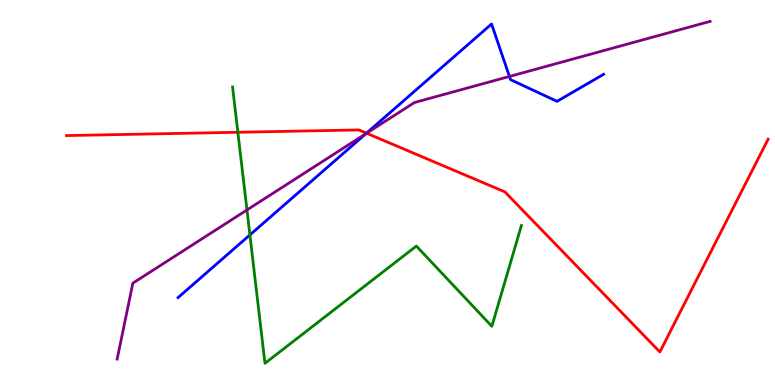[{'lines': ['blue', 'red'], 'intersections': [{'x': 4.73, 'y': 6.54}]}, {'lines': ['green', 'red'], 'intersections': [{'x': 3.07, 'y': 6.56}]}, {'lines': ['purple', 'red'], 'intersections': [{'x': 4.73, 'y': 6.54}]}, {'lines': ['blue', 'green'], 'intersections': [{'x': 3.22, 'y': 3.9}]}, {'lines': ['blue', 'purple'], 'intersections': [{'x': 4.72, 'y': 6.53}, {'x': 6.57, 'y': 8.01}]}, {'lines': ['green', 'purple'], 'intersections': [{'x': 3.19, 'y': 4.55}]}]